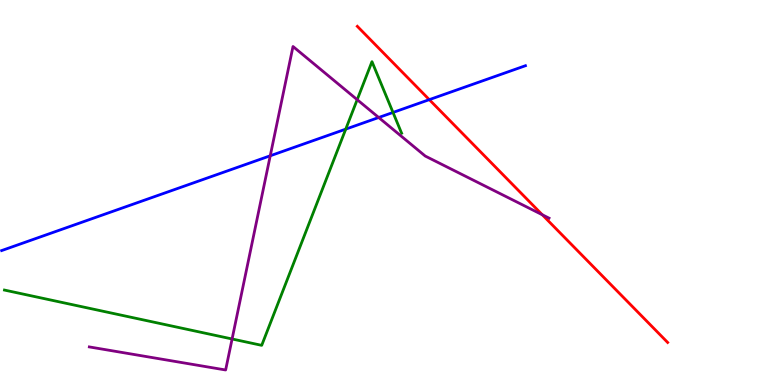[{'lines': ['blue', 'red'], 'intersections': [{'x': 5.54, 'y': 7.41}]}, {'lines': ['green', 'red'], 'intersections': []}, {'lines': ['purple', 'red'], 'intersections': [{'x': 7.0, 'y': 4.42}]}, {'lines': ['blue', 'green'], 'intersections': [{'x': 4.46, 'y': 6.65}, {'x': 5.07, 'y': 7.08}]}, {'lines': ['blue', 'purple'], 'intersections': [{'x': 3.49, 'y': 5.95}, {'x': 4.89, 'y': 6.95}]}, {'lines': ['green', 'purple'], 'intersections': [{'x': 2.99, 'y': 1.2}, {'x': 4.61, 'y': 7.41}]}]